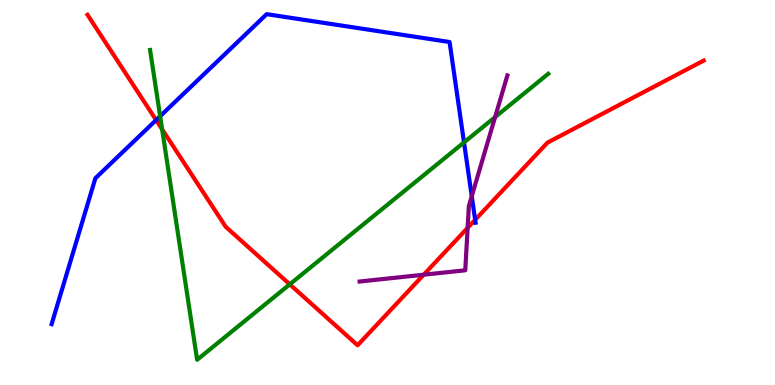[{'lines': ['blue', 'red'], 'intersections': [{'x': 2.01, 'y': 6.88}, {'x': 6.13, 'y': 4.29}]}, {'lines': ['green', 'red'], 'intersections': [{'x': 2.09, 'y': 6.64}, {'x': 3.74, 'y': 2.61}]}, {'lines': ['purple', 'red'], 'intersections': [{'x': 5.47, 'y': 2.86}, {'x': 6.03, 'y': 4.08}]}, {'lines': ['blue', 'green'], 'intersections': [{'x': 2.07, 'y': 6.98}, {'x': 5.99, 'y': 6.3}]}, {'lines': ['blue', 'purple'], 'intersections': [{'x': 6.09, 'y': 4.9}]}, {'lines': ['green', 'purple'], 'intersections': [{'x': 6.39, 'y': 6.96}]}]